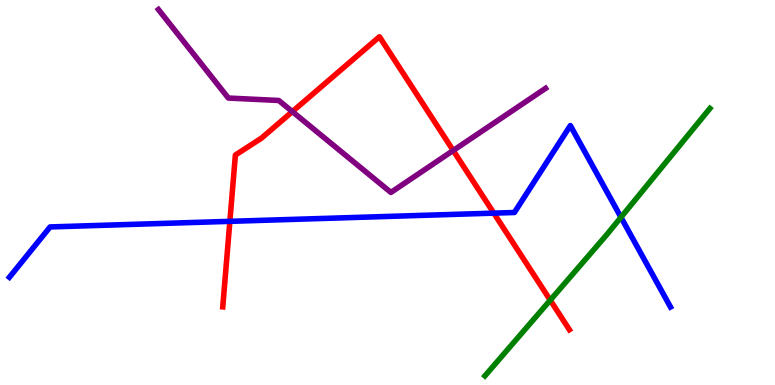[{'lines': ['blue', 'red'], 'intersections': [{'x': 2.97, 'y': 4.25}, {'x': 6.37, 'y': 4.46}]}, {'lines': ['green', 'red'], 'intersections': [{'x': 7.1, 'y': 2.2}]}, {'lines': ['purple', 'red'], 'intersections': [{'x': 3.77, 'y': 7.1}, {'x': 5.85, 'y': 6.09}]}, {'lines': ['blue', 'green'], 'intersections': [{'x': 8.01, 'y': 4.36}]}, {'lines': ['blue', 'purple'], 'intersections': []}, {'lines': ['green', 'purple'], 'intersections': []}]